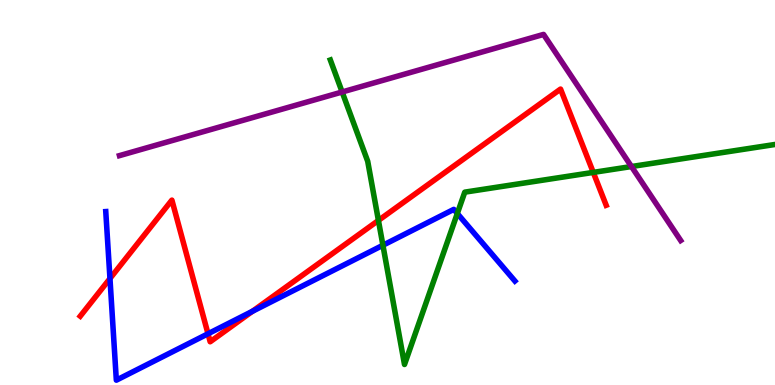[{'lines': ['blue', 'red'], 'intersections': [{'x': 1.42, 'y': 2.77}, {'x': 2.68, 'y': 1.33}, {'x': 3.26, 'y': 1.91}]}, {'lines': ['green', 'red'], 'intersections': [{'x': 4.88, 'y': 4.27}, {'x': 7.66, 'y': 5.52}]}, {'lines': ['purple', 'red'], 'intersections': []}, {'lines': ['blue', 'green'], 'intersections': [{'x': 4.94, 'y': 3.63}, {'x': 5.9, 'y': 4.45}]}, {'lines': ['blue', 'purple'], 'intersections': []}, {'lines': ['green', 'purple'], 'intersections': [{'x': 4.41, 'y': 7.61}, {'x': 8.15, 'y': 5.67}]}]